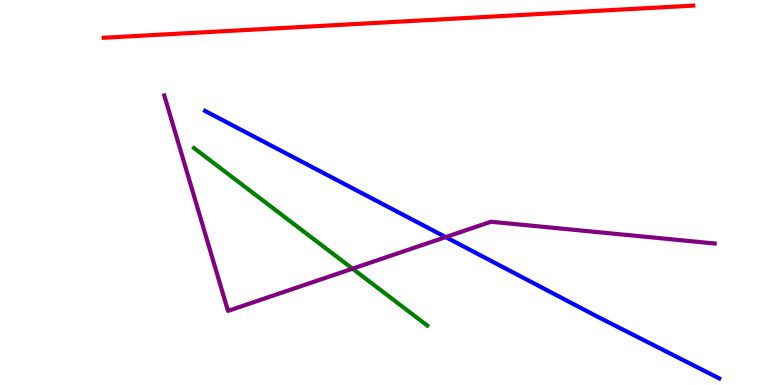[{'lines': ['blue', 'red'], 'intersections': []}, {'lines': ['green', 'red'], 'intersections': []}, {'lines': ['purple', 'red'], 'intersections': []}, {'lines': ['blue', 'green'], 'intersections': []}, {'lines': ['blue', 'purple'], 'intersections': [{'x': 5.75, 'y': 3.84}]}, {'lines': ['green', 'purple'], 'intersections': [{'x': 4.55, 'y': 3.02}]}]